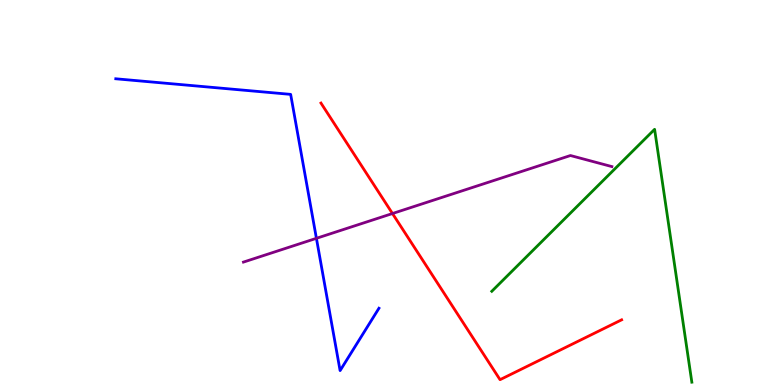[{'lines': ['blue', 'red'], 'intersections': []}, {'lines': ['green', 'red'], 'intersections': []}, {'lines': ['purple', 'red'], 'intersections': [{'x': 5.06, 'y': 4.45}]}, {'lines': ['blue', 'green'], 'intersections': []}, {'lines': ['blue', 'purple'], 'intersections': [{'x': 4.08, 'y': 3.81}]}, {'lines': ['green', 'purple'], 'intersections': []}]